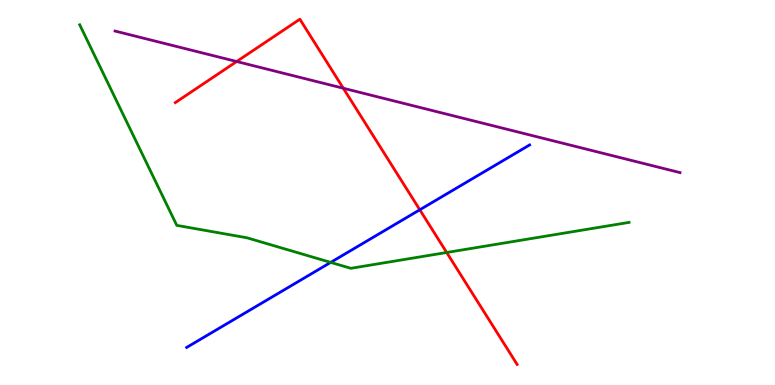[{'lines': ['blue', 'red'], 'intersections': [{'x': 5.42, 'y': 4.55}]}, {'lines': ['green', 'red'], 'intersections': [{'x': 5.76, 'y': 3.44}]}, {'lines': ['purple', 'red'], 'intersections': [{'x': 3.05, 'y': 8.4}, {'x': 4.43, 'y': 7.71}]}, {'lines': ['blue', 'green'], 'intersections': [{'x': 4.27, 'y': 3.18}]}, {'lines': ['blue', 'purple'], 'intersections': []}, {'lines': ['green', 'purple'], 'intersections': []}]